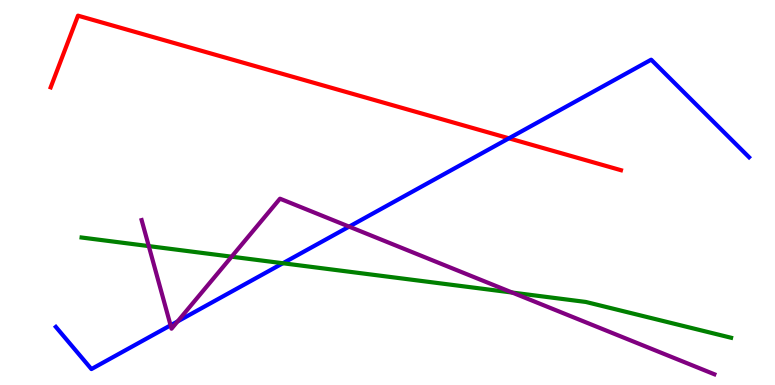[{'lines': ['blue', 'red'], 'intersections': [{'x': 6.57, 'y': 6.41}]}, {'lines': ['green', 'red'], 'intersections': []}, {'lines': ['purple', 'red'], 'intersections': []}, {'lines': ['blue', 'green'], 'intersections': [{'x': 3.65, 'y': 3.16}]}, {'lines': ['blue', 'purple'], 'intersections': [{'x': 2.2, 'y': 1.55}, {'x': 2.29, 'y': 1.65}, {'x': 4.5, 'y': 4.11}]}, {'lines': ['green', 'purple'], 'intersections': [{'x': 1.92, 'y': 3.61}, {'x': 2.99, 'y': 3.33}, {'x': 6.61, 'y': 2.4}]}]